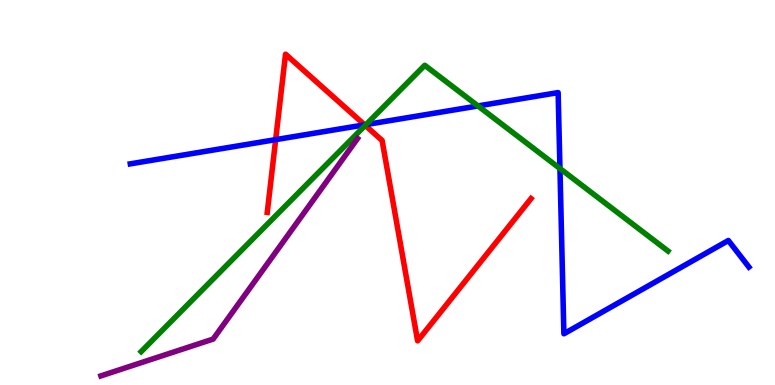[{'lines': ['blue', 'red'], 'intersections': [{'x': 3.56, 'y': 6.37}, {'x': 4.7, 'y': 6.76}]}, {'lines': ['green', 'red'], 'intersections': [{'x': 4.71, 'y': 6.74}]}, {'lines': ['purple', 'red'], 'intersections': []}, {'lines': ['blue', 'green'], 'intersections': [{'x': 4.72, 'y': 6.76}, {'x': 6.17, 'y': 7.25}, {'x': 7.23, 'y': 5.62}]}, {'lines': ['blue', 'purple'], 'intersections': []}, {'lines': ['green', 'purple'], 'intersections': []}]